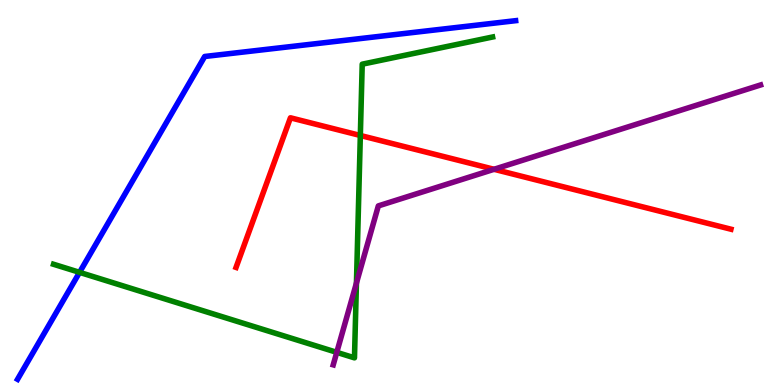[{'lines': ['blue', 'red'], 'intersections': []}, {'lines': ['green', 'red'], 'intersections': [{'x': 4.65, 'y': 6.48}]}, {'lines': ['purple', 'red'], 'intersections': [{'x': 6.37, 'y': 5.6}]}, {'lines': ['blue', 'green'], 'intersections': [{'x': 1.03, 'y': 2.93}]}, {'lines': ['blue', 'purple'], 'intersections': []}, {'lines': ['green', 'purple'], 'intersections': [{'x': 4.35, 'y': 0.848}, {'x': 4.6, 'y': 2.65}]}]